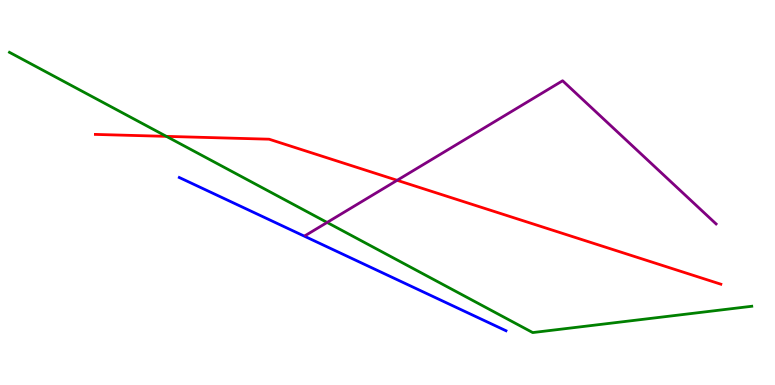[{'lines': ['blue', 'red'], 'intersections': []}, {'lines': ['green', 'red'], 'intersections': [{'x': 2.15, 'y': 6.46}]}, {'lines': ['purple', 'red'], 'intersections': [{'x': 5.12, 'y': 5.32}]}, {'lines': ['blue', 'green'], 'intersections': []}, {'lines': ['blue', 'purple'], 'intersections': []}, {'lines': ['green', 'purple'], 'intersections': [{'x': 4.22, 'y': 4.22}]}]